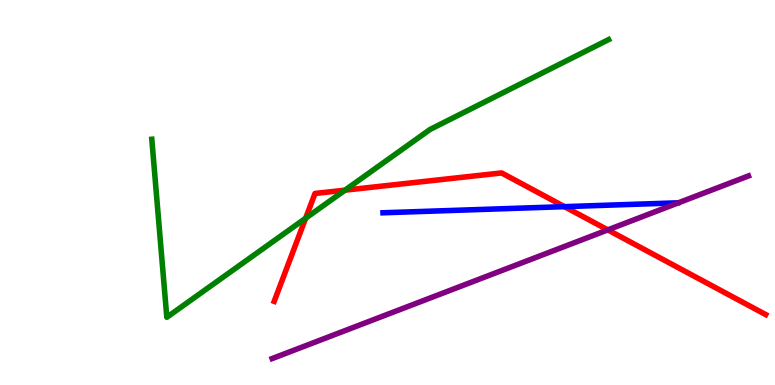[{'lines': ['blue', 'red'], 'intersections': [{'x': 7.28, 'y': 4.63}]}, {'lines': ['green', 'red'], 'intersections': [{'x': 3.94, 'y': 4.33}, {'x': 4.45, 'y': 5.06}]}, {'lines': ['purple', 'red'], 'intersections': [{'x': 7.84, 'y': 4.03}]}, {'lines': ['blue', 'green'], 'intersections': []}, {'lines': ['blue', 'purple'], 'intersections': []}, {'lines': ['green', 'purple'], 'intersections': []}]